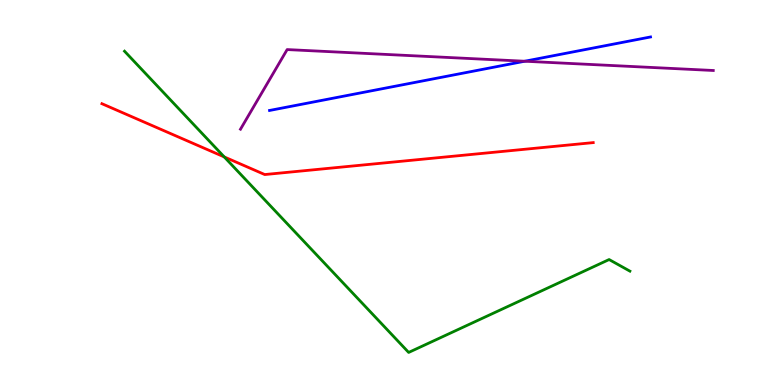[{'lines': ['blue', 'red'], 'intersections': []}, {'lines': ['green', 'red'], 'intersections': [{'x': 2.89, 'y': 5.92}]}, {'lines': ['purple', 'red'], 'intersections': []}, {'lines': ['blue', 'green'], 'intersections': []}, {'lines': ['blue', 'purple'], 'intersections': [{'x': 6.77, 'y': 8.41}]}, {'lines': ['green', 'purple'], 'intersections': []}]